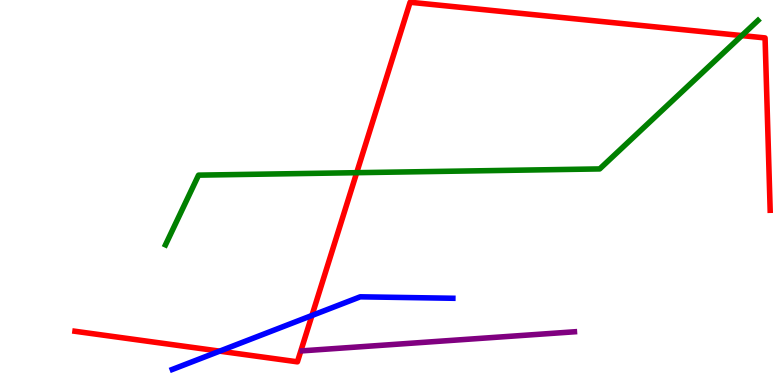[{'lines': ['blue', 'red'], 'intersections': [{'x': 2.83, 'y': 0.879}, {'x': 4.03, 'y': 1.81}]}, {'lines': ['green', 'red'], 'intersections': [{'x': 4.6, 'y': 5.51}, {'x': 9.57, 'y': 9.08}]}, {'lines': ['purple', 'red'], 'intersections': []}, {'lines': ['blue', 'green'], 'intersections': []}, {'lines': ['blue', 'purple'], 'intersections': []}, {'lines': ['green', 'purple'], 'intersections': []}]